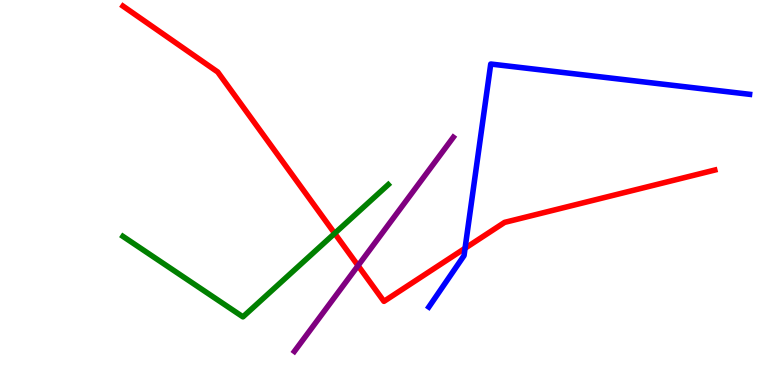[{'lines': ['blue', 'red'], 'intersections': [{'x': 6.0, 'y': 3.55}]}, {'lines': ['green', 'red'], 'intersections': [{'x': 4.32, 'y': 3.94}]}, {'lines': ['purple', 'red'], 'intersections': [{'x': 4.62, 'y': 3.1}]}, {'lines': ['blue', 'green'], 'intersections': []}, {'lines': ['blue', 'purple'], 'intersections': []}, {'lines': ['green', 'purple'], 'intersections': []}]